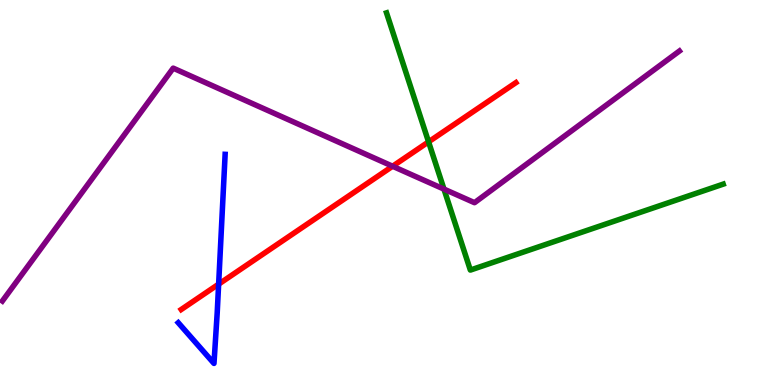[{'lines': ['blue', 'red'], 'intersections': [{'x': 2.82, 'y': 2.62}]}, {'lines': ['green', 'red'], 'intersections': [{'x': 5.53, 'y': 6.32}]}, {'lines': ['purple', 'red'], 'intersections': [{'x': 5.07, 'y': 5.68}]}, {'lines': ['blue', 'green'], 'intersections': []}, {'lines': ['blue', 'purple'], 'intersections': []}, {'lines': ['green', 'purple'], 'intersections': [{'x': 5.73, 'y': 5.09}]}]